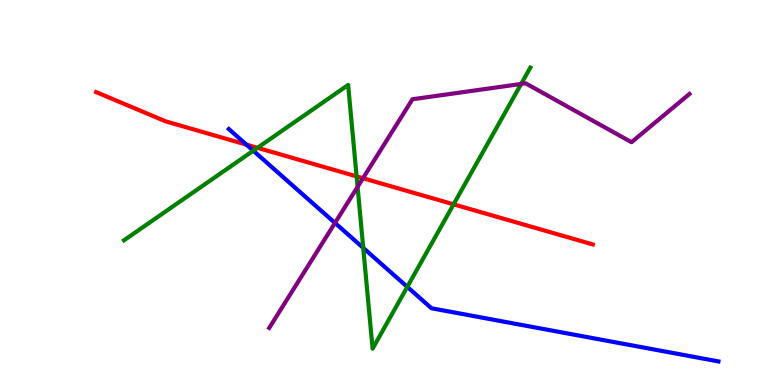[{'lines': ['blue', 'red'], 'intersections': [{'x': 3.18, 'y': 6.24}]}, {'lines': ['green', 'red'], 'intersections': [{'x': 3.32, 'y': 6.16}, {'x': 4.6, 'y': 5.42}, {'x': 5.85, 'y': 4.69}]}, {'lines': ['purple', 'red'], 'intersections': [{'x': 4.68, 'y': 5.37}]}, {'lines': ['blue', 'green'], 'intersections': [{'x': 3.27, 'y': 6.09}, {'x': 4.69, 'y': 3.56}, {'x': 5.26, 'y': 2.55}]}, {'lines': ['blue', 'purple'], 'intersections': [{'x': 4.32, 'y': 4.21}]}, {'lines': ['green', 'purple'], 'intersections': [{'x': 4.61, 'y': 5.15}, {'x': 6.72, 'y': 7.82}]}]